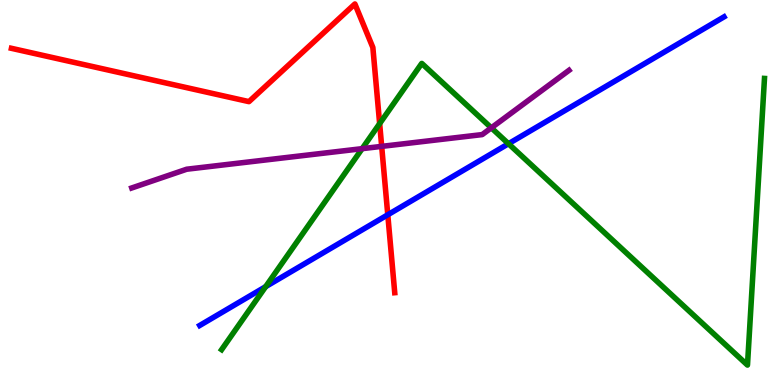[{'lines': ['blue', 'red'], 'intersections': [{'x': 5.0, 'y': 4.42}]}, {'lines': ['green', 'red'], 'intersections': [{'x': 4.9, 'y': 6.79}]}, {'lines': ['purple', 'red'], 'intersections': [{'x': 4.92, 'y': 6.2}]}, {'lines': ['blue', 'green'], 'intersections': [{'x': 3.43, 'y': 2.55}, {'x': 6.56, 'y': 6.27}]}, {'lines': ['blue', 'purple'], 'intersections': []}, {'lines': ['green', 'purple'], 'intersections': [{'x': 4.67, 'y': 6.14}, {'x': 6.34, 'y': 6.68}]}]